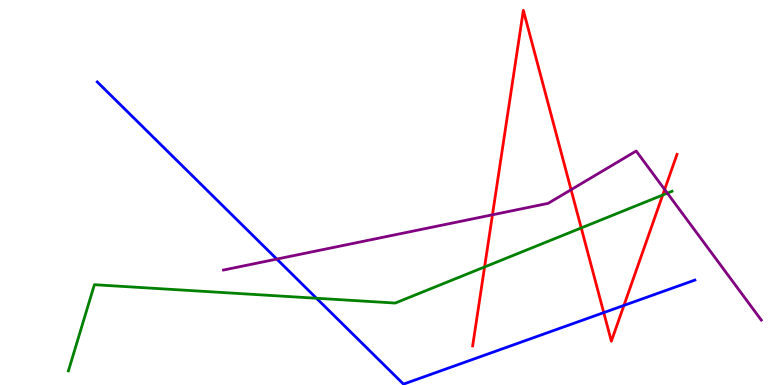[{'lines': ['blue', 'red'], 'intersections': [{'x': 7.79, 'y': 1.88}, {'x': 8.05, 'y': 2.07}]}, {'lines': ['green', 'red'], 'intersections': [{'x': 6.25, 'y': 3.07}, {'x': 7.5, 'y': 4.08}, {'x': 8.55, 'y': 4.93}]}, {'lines': ['purple', 'red'], 'intersections': [{'x': 6.35, 'y': 4.42}, {'x': 7.37, 'y': 5.07}, {'x': 8.58, 'y': 5.08}]}, {'lines': ['blue', 'green'], 'intersections': [{'x': 4.08, 'y': 2.25}]}, {'lines': ['blue', 'purple'], 'intersections': [{'x': 3.57, 'y': 3.27}]}, {'lines': ['green', 'purple'], 'intersections': [{'x': 8.61, 'y': 4.98}]}]